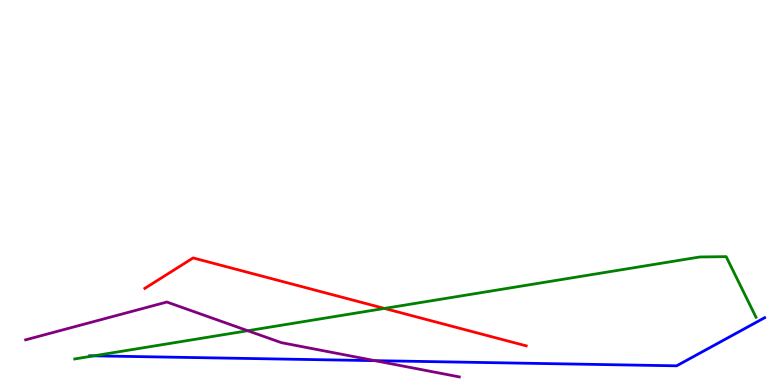[{'lines': ['blue', 'red'], 'intersections': []}, {'lines': ['green', 'red'], 'intersections': [{'x': 4.96, 'y': 1.99}]}, {'lines': ['purple', 'red'], 'intersections': []}, {'lines': ['blue', 'green'], 'intersections': [{'x': 1.21, 'y': 0.757}]}, {'lines': ['blue', 'purple'], 'intersections': [{'x': 4.84, 'y': 0.632}]}, {'lines': ['green', 'purple'], 'intersections': [{'x': 3.2, 'y': 1.41}]}]